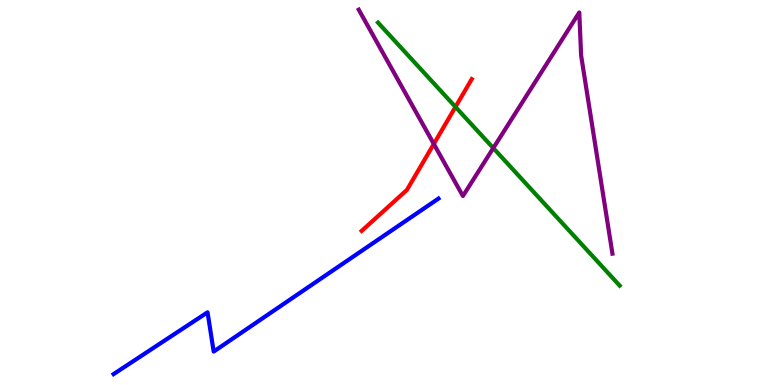[{'lines': ['blue', 'red'], 'intersections': []}, {'lines': ['green', 'red'], 'intersections': [{'x': 5.88, 'y': 7.22}]}, {'lines': ['purple', 'red'], 'intersections': [{'x': 5.6, 'y': 6.26}]}, {'lines': ['blue', 'green'], 'intersections': []}, {'lines': ['blue', 'purple'], 'intersections': []}, {'lines': ['green', 'purple'], 'intersections': [{'x': 6.37, 'y': 6.15}]}]